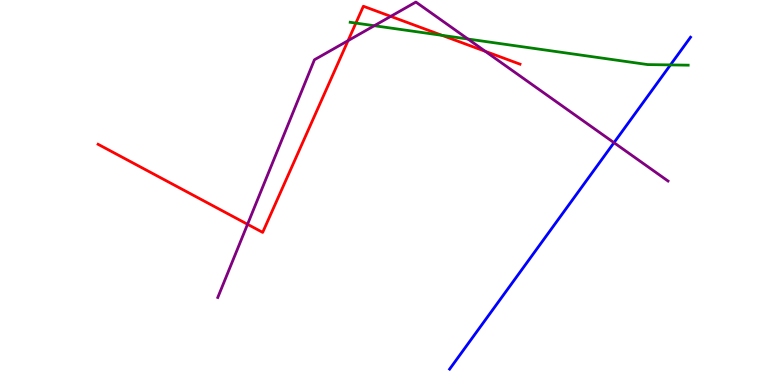[{'lines': ['blue', 'red'], 'intersections': []}, {'lines': ['green', 'red'], 'intersections': [{'x': 4.59, 'y': 9.4}, {'x': 5.7, 'y': 9.08}]}, {'lines': ['purple', 'red'], 'intersections': [{'x': 3.19, 'y': 4.17}, {'x': 4.49, 'y': 8.94}, {'x': 5.04, 'y': 9.57}, {'x': 6.26, 'y': 8.67}]}, {'lines': ['blue', 'green'], 'intersections': [{'x': 8.65, 'y': 8.31}]}, {'lines': ['blue', 'purple'], 'intersections': [{'x': 7.92, 'y': 6.29}]}, {'lines': ['green', 'purple'], 'intersections': [{'x': 4.83, 'y': 9.33}, {'x': 6.04, 'y': 8.99}]}]